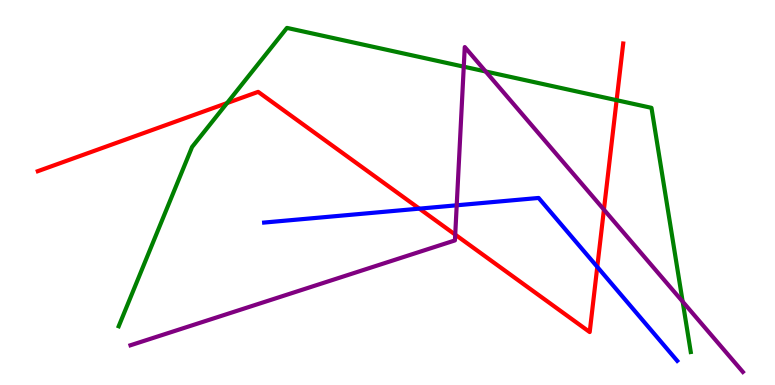[{'lines': ['blue', 'red'], 'intersections': [{'x': 5.41, 'y': 4.58}, {'x': 7.71, 'y': 3.07}]}, {'lines': ['green', 'red'], 'intersections': [{'x': 2.93, 'y': 7.32}, {'x': 7.96, 'y': 7.4}]}, {'lines': ['purple', 'red'], 'intersections': [{'x': 5.87, 'y': 3.91}, {'x': 7.79, 'y': 4.56}]}, {'lines': ['blue', 'green'], 'intersections': []}, {'lines': ['blue', 'purple'], 'intersections': [{'x': 5.89, 'y': 4.67}]}, {'lines': ['green', 'purple'], 'intersections': [{'x': 5.98, 'y': 8.27}, {'x': 6.27, 'y': 8.14}, {'x': 8.81, 'y': 2.17}]}]